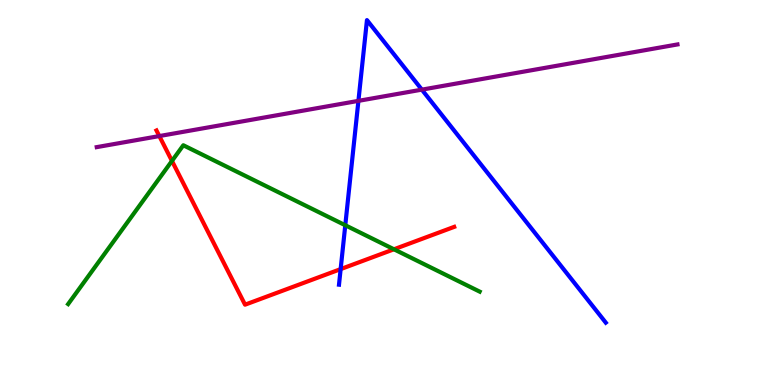[{'lines': ['blue', 'red'], 'intersections': [{'x': 4.4, 'y': 3.01}]}, {'lines': ['green', 'red'], 'intersections': [{'x': 2.22, 'y': 5.82}, {'x': 5.08, 'y': 3.53}]}, {'lines': ['purple', 'red'], 'intersections': [{'x': 2.06, 'y': 6.47}]}, {'lines': ['blue', 'green'], 'intersections': [{'x': 4.46, 'y': 4.15}]}, {'lines': ['blue', 'purple'], 'intersections': [{'x': 4.62, 'y': 7.38}, {'x': 5.44, 'y': 7.67}]}, {'lines': ['green', 'purple'], 'intersections': []}]